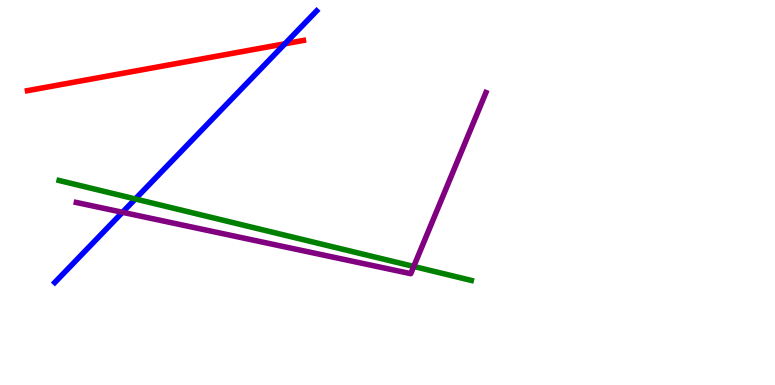[{'lines': ['blue', 'red'], 'intersections': [{'x': 3.68, 'y': 8.86}]}, {'lines': ['green', 'red'], 'intersections': []}, {'lines': ['purple', 'red'], 'intersections': []}, {'lines': ['blue', 'green'], 'intersections': [{'x': 1.75, 'y': 4.83}]}, {'lines': ['blue', 'purple'], 'intersections': [{'x': 1.58, 'y': 4.49}]}, {'lines': ['green', 'purple'], 'intersections': [{'x': 5.34, 'y': 3.08}]}]